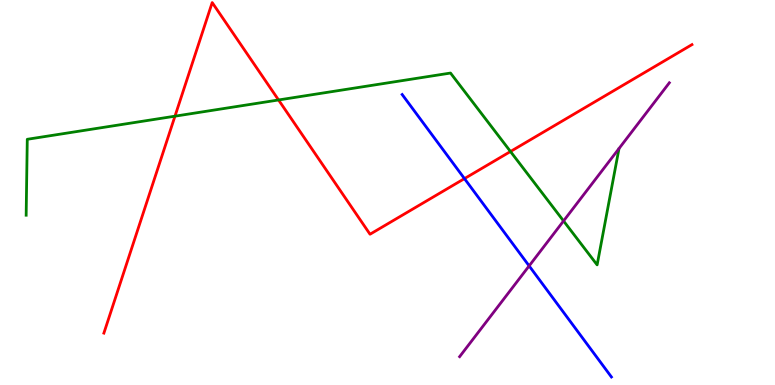[{'lines': ['blue', 'red'], 'intersections': [{'x': 5.99, 'y': 5.36}]}, {'lines': ['green', 'red'], 'intersections': [{'x': 2.26, 'y': 6.98}, {'x': 3.59, 'y': 7.4}, {'x': 6.59, 'y': 6.06}]}, {'lines': ['purple', 'red'], 'intersections': []}, {'lines': ['blue', 'green'], 'intersections': []}, {'lines': ['blue', 'purple'], 'intersections': [{'x': 6.83, 'y': 3.09}]}, {'lines': ['green', 'purple'], 'intersections': [{'x': 7.27, 'y': 4.26}]}]